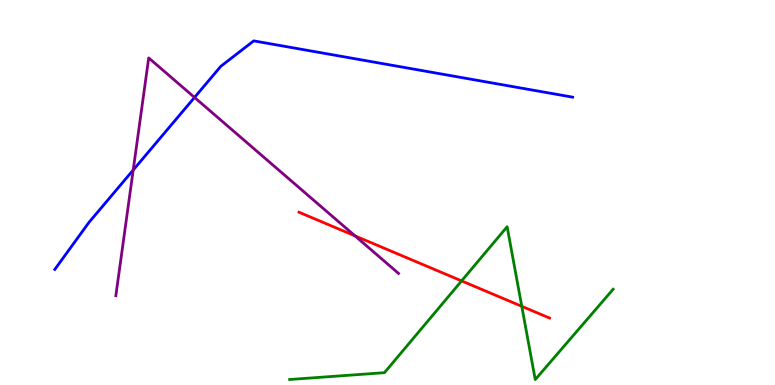[{'lines': ['blue', 'red'], 'intersections': []}, {'lines': ['green', 'red'], 'intersections': [{'x': 5.96, 'y': 2.7}, {'x': 6.73, 'y': 2.04}]}, {'lines': ['purple', 'red'], 'intersections': [{'x': 4.58, 'y': 3.87}]}, {'lines': ['blue', 'green'], 'intersections': []}, {'lines': ['blue', 'purple'], 'intersections': [{'x': 1.72, 'y': 5.58}, {'x': 2.51, 'y': 7.47}]}, {'lines': ['green', 'purple'], 'intersections': []}]